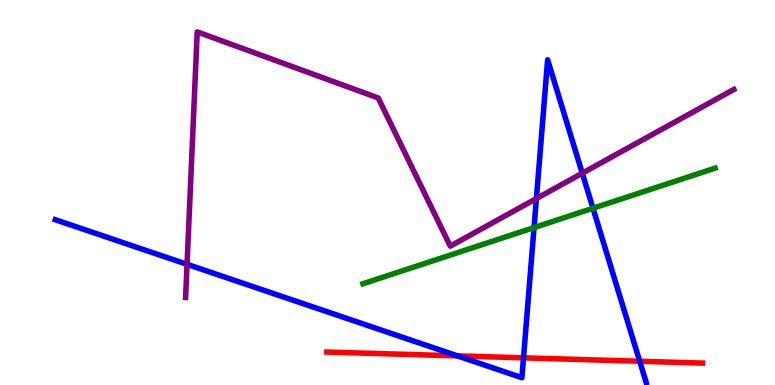[{'lines': ['blue', 'red'], 'intersections': [{'x': 5.9, 'y': 0.756}, {'x': 6.75, 'y': 0.706}, {'x': 8.25, 'y': 0.617}]}, {'lines': ['green', 'red'], 'intersections': []}, {'lines': ['purple', 'red'], 'intersections': []}, {'lines': ['blue', 'green'], 'intersections': [{'x': 6.89, 'y': 4.09}, {'x': 7.65, 'y': 4.59}]}, {'lines': ['blue', 'purple'], 'intersections': [{'x': 2.41, 'y': 3.13}, {'x': 6.92, 'y': 4.84}, {'x': 7.51, 'y': 5.5}]}, {'lines': ['green', 'purple'], 'intersections': []}]